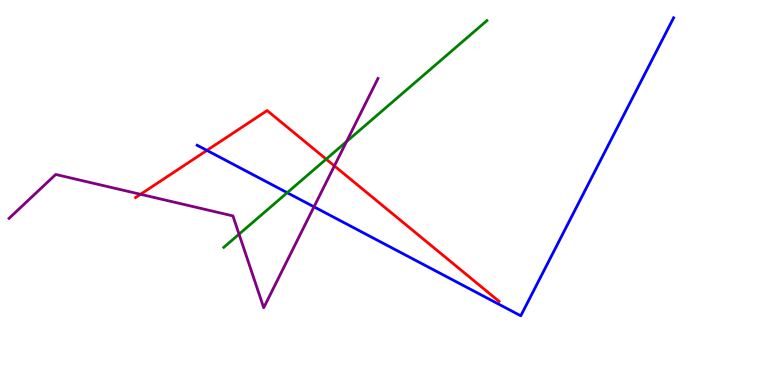[{'lines': ['blue', 'red'], 'intersections': [{'x': 2.67, 'y': 6.09}]}, {'lines': ['green', 'red'], 'intersections': [{'x': 4.21, 'y': 5.87}]}, {'lines': ['purple', 'red'], 'intersections': [{'x': 1.81, 'y': 4.95}, {'x': 4.31, 'y': 5.69}]}, {'lines': ['blue', 'green'], 'intersections': [{'x': 3.71, 'y': 4.99}]}, {'lines': ['blue', 'purple'], 'intersections': [{'x': 4.05, 'y': 4.63}]}, {'lines': ['green', 'purple'], 'intersections': [{'x': 3.08, 'y': 3.92}, {'x': 4.47, 'y': 6.32}]}]